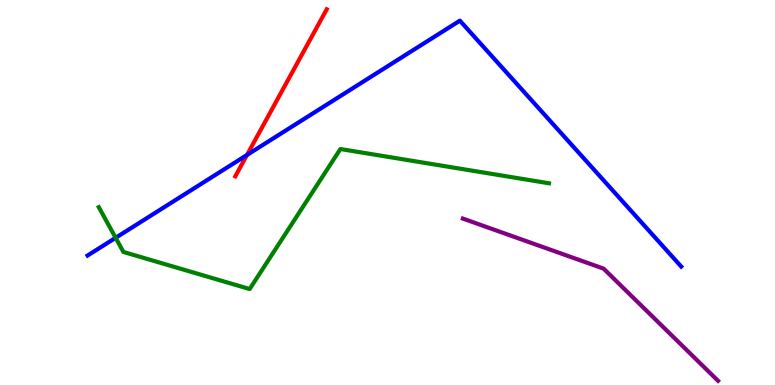[{'lines': ['blue', 'red'], 'intersections': [{'x': 3.19, 'y': 5.97}]}, {'lines': ['green', 'red'], 'intersections': []}, {'lines': ['purple', 'red'], 'intersections': []}, {'lines': ['blue', 'green'], 'intersections': [{'x': 1.49, 'y': 3.82}]}, {'lines': ['blue', 'purple'], 'intersections': []}, {'lines': ['green', 'purple'], 'intersections': []}]